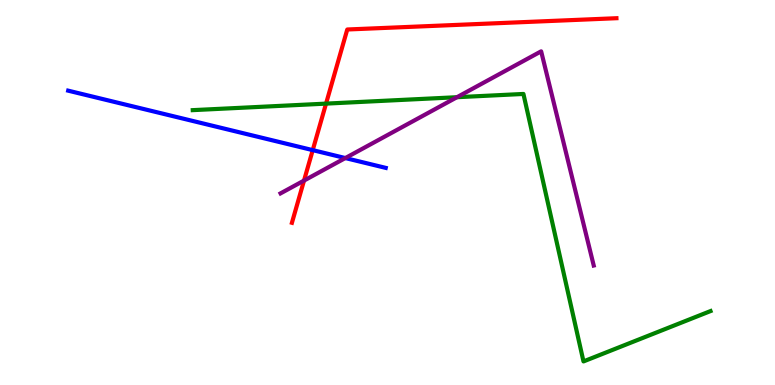[{'lines': ['blue', 'red'], 'intersections': [{'x': 4.04, 'y': 6.1}]}, {'lines': ['green', 'red'], 'intersections': [{'x': 4.21, 'y': 7.31}]}, {'lines': ['purple', 'red'], 'intersections': [{'x': 3.92, 'y': 5.31}]}, {'lines': ['blue', 'green'], 'intersections': []}, {'lines': ['blue', 'purple'], 'intersections': [{'x': 4.46, 'y': 5.89}]}, {'lines': ['green', 'purple'], 'intersections': [{'x': 5.9, 'y': 7.48}]}]